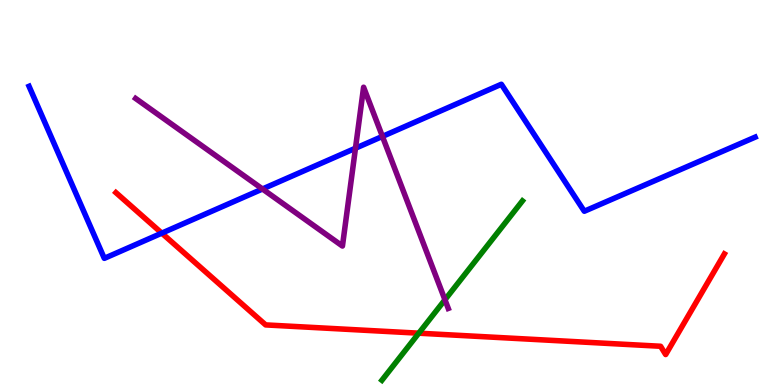[{'lines': ['blue', 'red'], 'intersections': [{'x': 2.09, 'y': 3.94}]}, {'lines': ['green', 'red'], 'intersections': [{'x': 5.4, 'y': 1.35}]}, {'lines': ['purple', 'red'], 'intersections': []}, {'lines': ['blue', 'green'], 'intersections': []}, {'lines': ['blue', 'purple'], 'intersections': [{'x': 3.39, 'y': 5.09}, {'x': 4.59, 'y': 6.15}, {'x': 4.93, 'y': 6.46}]}, {'lines': ['green', 'purple'], 'intersections': [{'x': 5.74, 'y': 2.21}]}]